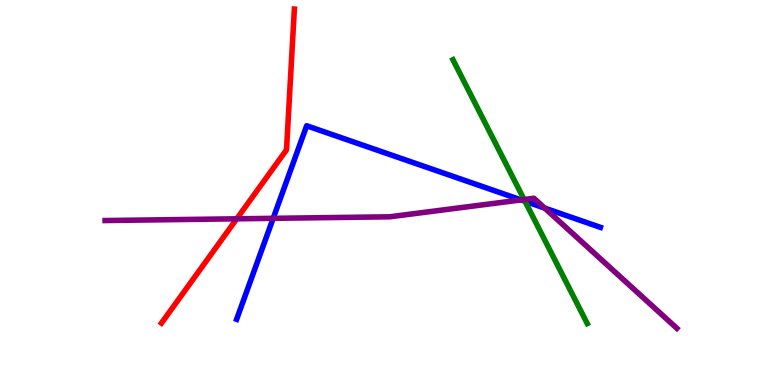[{'lines': ['blue', 'red'], 'intersections': []}, {'lines': ['green', 'red'], 'intersections': []}, {'lines': ['purple', 'red'], 'intersections': [{'x': 3.05, 'y': 4.32}]}, {'lines': ['blue', 'green'], 'intersections': [{'x': 6.77, 'y': 4.77}]}, {'lines': ['blue', 'purple'], 'intersections': [{'x': 3.52, 'y': 4.33}, {'x': 6.72, 'y': 4.81}, {'x': 7.03, 'y': 4.6}]}, {'lines': ['green', 'purple'], 'intersections': [{'x': 6.76, 'y': 4.82}]}]